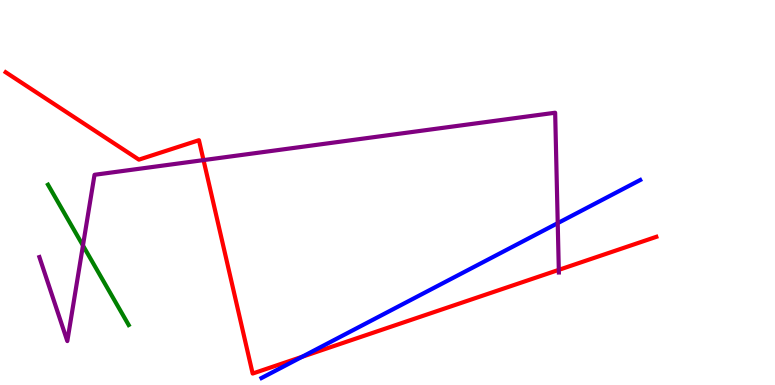[{'lines': ['blue', 'red'], 'intersections': [{'x': 3.9, 'y': 0.733}]}, {'lines': ['green', 'red'], 'intersections': []}, {'lines': ['purple', 'red'], 'intersections': [{'x': 2.63, 'y': 5.84}, {'x': 7.21, 'y': 2.99}]}, {'lines': ['blue', 'green'], 'intersections': []}, {'lines': ['blue', 'purple'], 'intersections': [{'x': 7.2, 'y': 4.2}]}, {'lines': ['green', 'purple'], 'intersections': [{'x': 1.07, 'y': 3.62}]}]